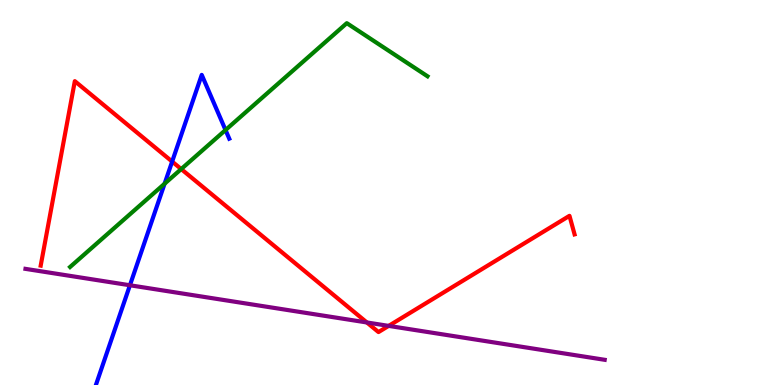[{'lines': ['blue', 'red'], 'intersections': [{'x': 2.22, 'y': 5.8}]}, {'lines': ['green', 'red'], 'intersections': [{'x': 2.34, 'y': 5.61}]}, {'lines': ['purple', 'red'], 'intersections': [{'x': 4.73, 'y': 1.62}, {'x': 5.01, 'y': 1.54}]}, {'lines': ['blue', 'green'], 'intersections': [{'x': 2.12, 'y': 5.23}, {'x': 2.91, 'y': 6.62}]}, {'lines': ['blue', 'purple'], 'intersections': [{'x': 1.68, 'y': 2.59}]}, {'lines': ['green', 'purple'], 'intersections': []}]